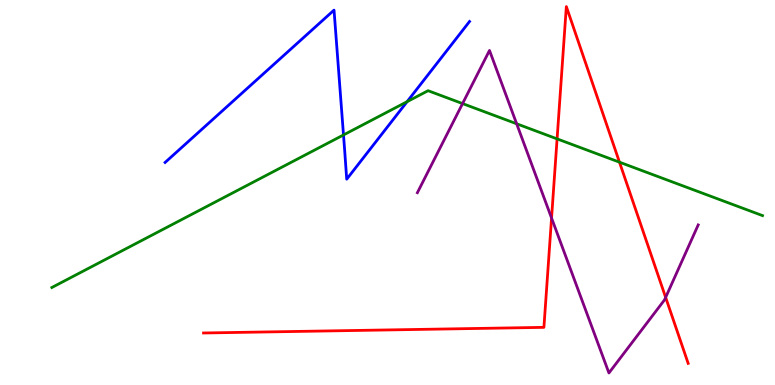[{'lines': ['blue', 'red'], 'intersections': []}, {'lines': ['green', 'red'], 'intersections': [{'x': 7.19, 'y': 6.39}, {'x': 7.99, 'y': 5.79}]}, {'lines': ['purple', 'red'], 'intersections': [{'x': 7.12, 'y': 4.34}, {'x': 8.59, 'y': 2.28}]}, {'lines': ['blue', 'green'], 'intersections': [{'x': 4.43, 'y': 6.49}, {'x': 5.25, 'y': 7.36}]}, {'lines': ['blue', 'purple'], 'intersections': []}, {'lines': ['green', 'purple'], 'intersections': [{'x': 5.97, 'y': 7.31}, {'x': 6.67, 'y': 6.78}]}]